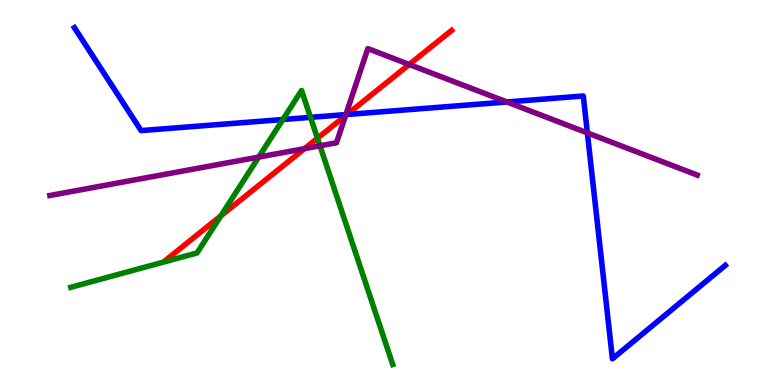[{'lines': ['blue', 'red'], 'intersections': [{'x': 4.48, 'y': 7.03}]}, {'lines': ['green', 'red'], 'intersections': [{'x': 2.85, 'y': 4.4}, {'x': 4.1, 'y': 6.41}]}, {'lines': ['purple', 'red'], 'intersections': [{'x': 3.93, 'y': 6.14}, {'x': 4.46, 'y': 6.99}, {'x': 5.28, 'y': 8.33}]}, {'lines': ['blue', 'green'], 'intersections': [{'x': 3.65, 'y': 6.9}, {'x': 4.01, 'y': 6.95}]}, {'lines': ['blue', 'purple'], 'intersections': [{'x': 4.46, 'y': 7.02}, {'x': 6.54, 'y': 7.35}, {'x': 7.58, 'y': 6.55}]}, {'lines': ['green', 'purple'], 'intersections': [{'x': 3.34, 'y': 5.92}, {'x': 4.13, 'y': 6.21}]}]